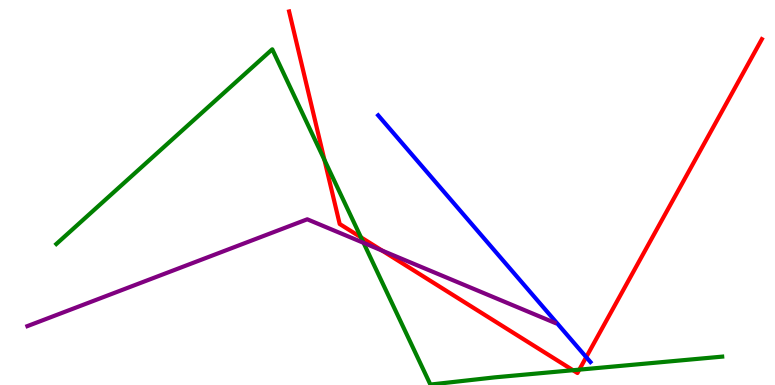[{'lines': ['blue', 'red'], 'intersections': [{'x': 7.56, 'y': 0.724}]}, {'lines': ['green', 'red'], 'intersections': [{'x': 4.19, 'y': 5.85}, {'x': 4.66, 'y': 3.84}, {'x': 7.39, 'y': 0.384}, {'x': 7.47, 'y': 0.399}]}, {'lines': ['purple', 'red'], 'intersections': [{'x': 4.93, 'y': 3.49}]}, {'lines': ['blue', 'green'], 'intersections': []}, {'lines': ['blue', 'purple'], 'intersections': []}, {'lines': ['green', 'purple'], 'intersections': [{'x': 4.69, 'y': 3.69}]}]